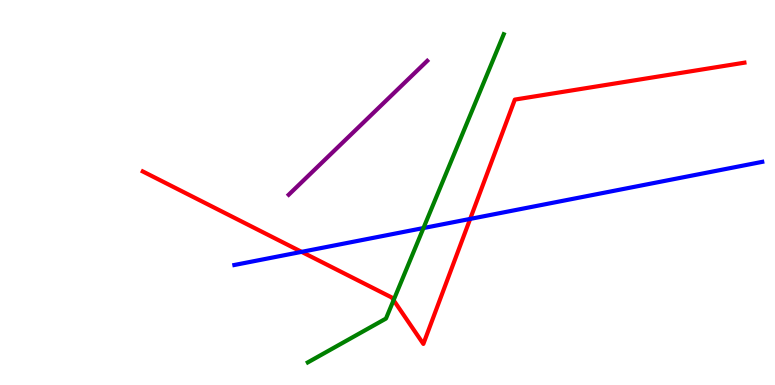[{'lines': ['blue', 'red'], 'intersections': [{'x': 3.89, 'y': 3.46}, {'x': 6.07, 'y': 4.31}]}, {'lines': ['green', 'red'], 'intersections': [{'x': 5.08, 'y': 2.2}]}, {'lines': ['purple', 'red'], 'intersections': []}, {'lines': ['blue', 'green'], 'intersections': [{'x': 5.46, 'y': 4.08}]}, {'lines': ['blue', 'purple'], 'intersections': []}, {'lines': ['green', 'purple'], 'intersections': []}]